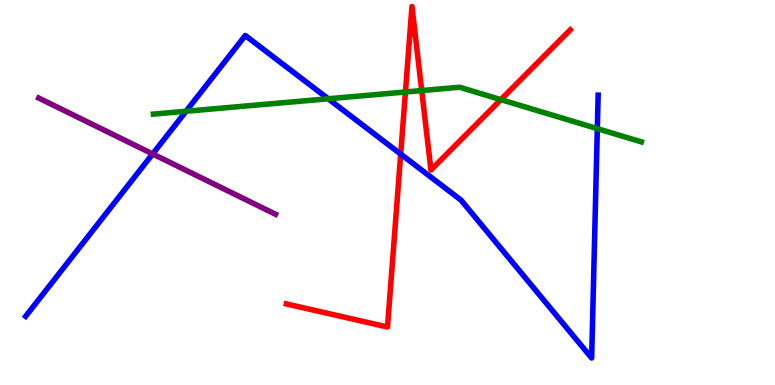[{'lines': ['blue', 'red'], 'intersections': [{'x': 5.17, 'y': 6.0}]}, {'lines': ['green', 'red'], 'intersections': [{'x': 5.23, 'y': 7.61}, {'x': 5.44, 'y': 7.65}, {'x': 6.46, 'y': 7.41}]}, {'lines': ['purple', 'red'], 'intersections': []}, {'lines': ['blue', 'green'], 'intersections': [{'x': 2.4, 'y': 7.11}, {'x': 4.23, 'y': 7.43}, {'x': 7.71, 'y': 6.66}]}, {'lines': ['blue', 'purple'], 'intersections': [{'x': 1.97, 'y': 6.0}]}, {'lines': ['green', 'purple'], 'intersections': []}]